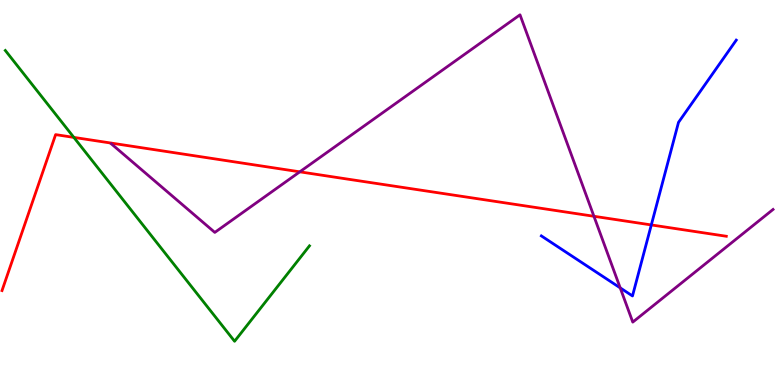[{'lines': ['blue', 'red'], 'intersections': [{'x': 8.4, 'y': 4.16}]}, {'lines': ['green', 'red'], 'intersections': [{'x': 0.953, 'y': 6.43}]}, {'lines': ['purple', 'red'], 'intersections': [{'x': 3.87, 'y': 5.54}, {'x': 7.66, 'y': 4.38}]}, {'lines': ['blue', 'green'], 'intersections': []}, {'lines': ['blue', 'purple'], 'intersections': [{'x': 8.0, 'y': 2.52}]}, {'lines': ['green', 'purple'], 'intersections': []}]